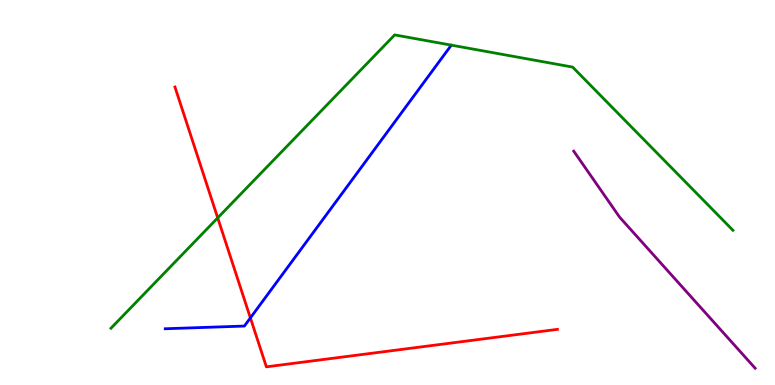[{'lines': ['blue', 'red'], 'intersections': [{'x': 3.23, 'y': 1.74}]}, {'lines': ['green', 'red'], 'intersections': [{'x': 2.81, 'y': 4.34}]}, {'lines': ['purple', 'red'], 'intersections': []}, {'lines': ['blue', 'green'], 'intersections': []}, {'lines': ['blue', 'purple'], 'intersections': []}, {'lines': ['green', 'purple'], 'intersections': []}]